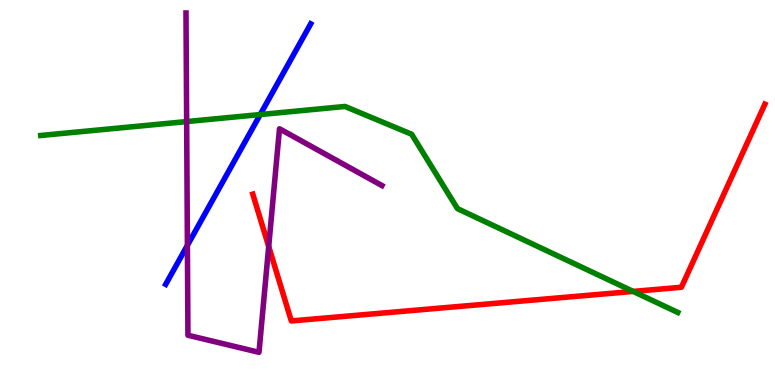[{'lines': ['blue', 'red'], 'intersections': []}, {'lines': ['green', 'red'], 'intersections': [{'x': 8.17, 'y': 2.43}]}, {'lines': ['purple', 'red'], 'intersections': [{'x': 3.47, 'y': 3.6}]}, {'lines': ['blue', 'green'], 'intersections': [{'x': 3.36, 'y': 7.02}]}, {'lines': ['blue', 'purple'], 'intersections': [{'x': 2.42, 'y': 3.63}]}, {'lines': ['green', 'purple'], 'intersections': [{'x': 2.41, 'y': 6.84}]}]